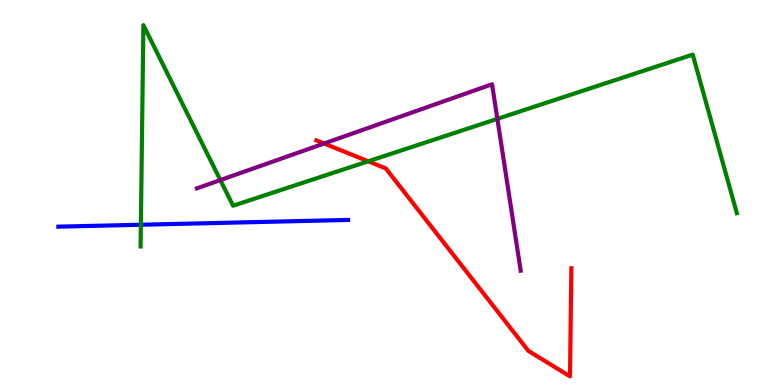[{'lines': ['blue', 'red'], 'intersections': []}, {'lines': ['green', 'red'], 'intersections': [{'x': 4.75, 'y': 5.81}]}, {'lines': ['purple', 'red'], 'intersections': [{'x': 4.18, 'y': 6.27}]}, {'lines': ['blue', 'green'], 'intersections': [{'x': 1.82, 'y': 4.16}]}, {'lines': ['blue', 'purple'], 'intersections': []}, {'lines': ['green', 'purple'], 'intersections': [{'x': 2.84, 'y': 5.32}, {'x': 6.42, 'y': 6.91}]}]